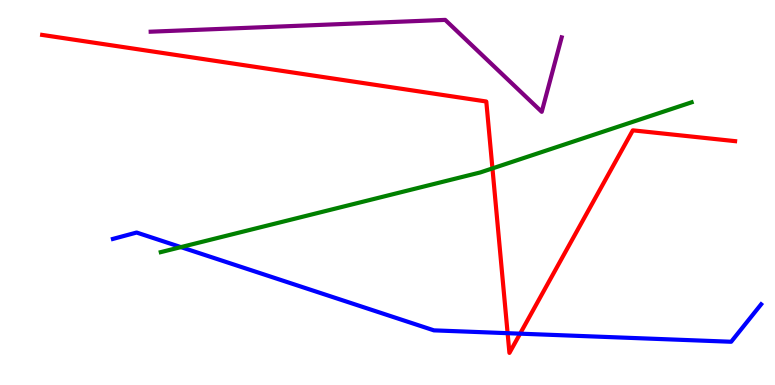[{'lines': ['blue', 'red'], 'intersections': [{'x': 6.55, 'y': 1.35}, {'x': 6.71, 'y': 1.33}]}, {'lines': ['green', 'red'], 'intersections': [{'x': 6.35, 'y': 5.63}]}, {'lines': ['purple', 'red'], 'intersections': []}, {'lines': ['blue', 'green'], 'intersections': [{'x': 2.33, 'y': 3.58}]}, {'lines': ['blue', 'purple'], 'intersections': []}, {'lines': ['green', 'purple'], 'intersections': []}]